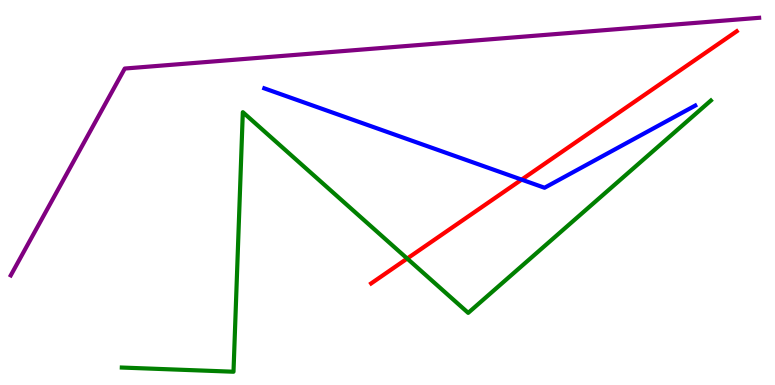[{'lines': ['blue', 'red'], 'intersections': [{'x': 6.73, 'y': 5.33}]}, {'lines': ['green', 'red'], 'intersections': [{'x': 5.25, 'y': 3.28}]}, {'lines': ['purple', 'red'], 'intersections': []}, {'lines': ['blue', 'green'], 'intersections': []}, {'lines': ['blue', 'purple'], 'intersections': []}, {'lines': ['green', 'purple'], 'intersections': []}]